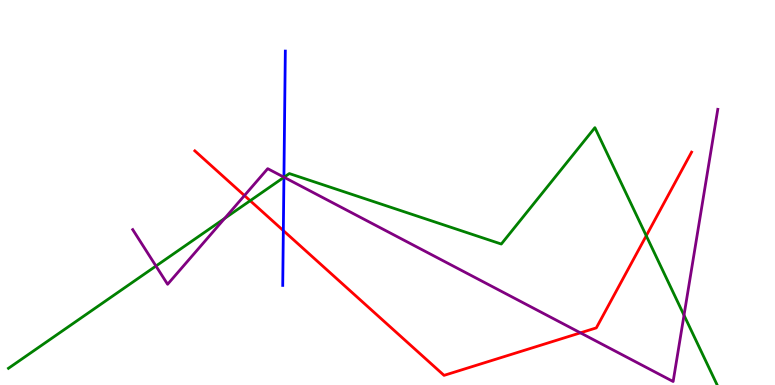[{'lines': ['blue', 'red'], 'intersections': [{'x': 3.66, 'y': 4.01}]}, {'lines': ['green', 'red'], 'intersections': [{'x': 3.23, 'y': 4.79}, {'x': 8.34, 'y': 3.88}]}, {'lines': ['purple', 'red'], 'intersections': [{'x': 3.15, 'y': 4.92}, {'x': 7.49, 'y': 1.35}]}, {'lines': ['blue', 'green'], 'intersections': [{'x': 3.66, 'y': 5.39}]}, {'lines': ['blue', 'purple'], 'intersections': [{'x': 3.66, 'y': 5.4}]}, {'lines': ['green', 'purple'], 'intersections': [{'x': 2.01, 'y': 3.09}, {'x': 2.9, 'y': 4.33}, {'x': 3.66, 'y': 5.4}, {'x': 8.83, 'y': 1.81}]}]